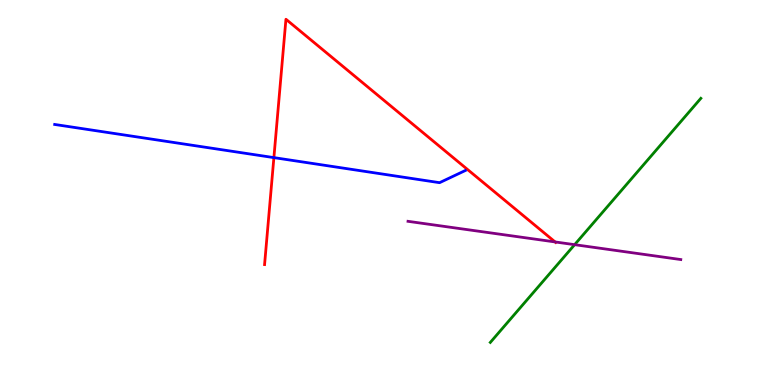[{'lines': ['blue', 'red'], 'intersections': [{'x': 3.53, 'y': 5.91}]}, {'lines': ['green', 'red'], 'intersections': []}, {'lines': ['purple', 'red'], 'intersections': [{'x': 7.16, 'y': 3.72}]}, {'lines': ['blue', 'green'], 'intersections': []}, {'lines': ['blue', 'purple'], 'intersections': []}, {'lines': ['green', 'purple'], 'intersections': [{'x': 7.41, 'y': 3.64}]}]